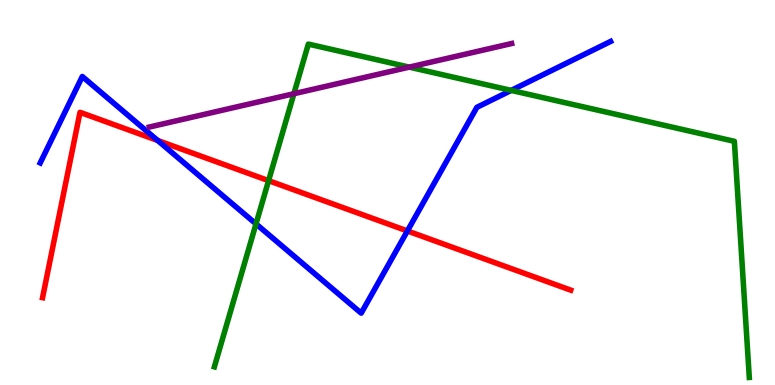[{'lines': ['blue', 'red'], 'intersections': [{'x': 2.03, 'y': 6.35}, {'x': 5.26, 'y': 4.0}]}, {'lines': ['green', 'red'], 'intersections': [{'x': 3.47, 'y': 5.31}]}, {'lines': ['purple', 'red'], 'intersections': []}, {'lines': ['blue', 'green'], 'intersections': [{'x': 3.3, 'y': 4.18}, {'x': 6.6, 'y': 7.65}]}, {'lines': ['blue', 'purple'], 'intersections': []}, {'lines': ['green', 'purple'], 'intersections': [{'x': 3.79, 'y': 7.57}, {'x': 5.28, 'y': 8.26}]}]